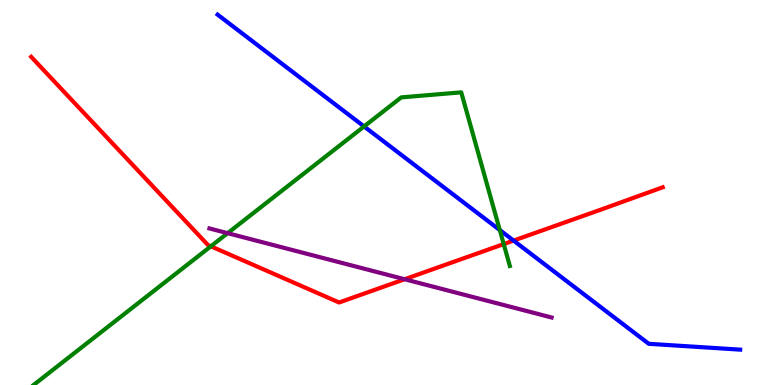[{'lines': ['blue', 'red'], 'intersections': [{'x': 6.63, 'y': 3.75}]}, {'lines': ['green', 'red'], 'intersections': [{'x': 2.72, 'y': 3.6}, {'x': 6.5, 'y': 3.66}]}, {'lines': ['purple', 'red'], 'intersections': [{'x': 5.22, 'y': 2.75}]}, {'lines': ['blue', 'green'], 'intersections': [{'x': 4.7, 'y': 6.72}, {'x': 6.45, 'y': 4.02}]}, {'lines': ['blue', 'purple'], 'intersections': []}, {'lines': ['green', 'purple'], 'intersections': [{'x': 2.94, 'y': 3.94}]}]